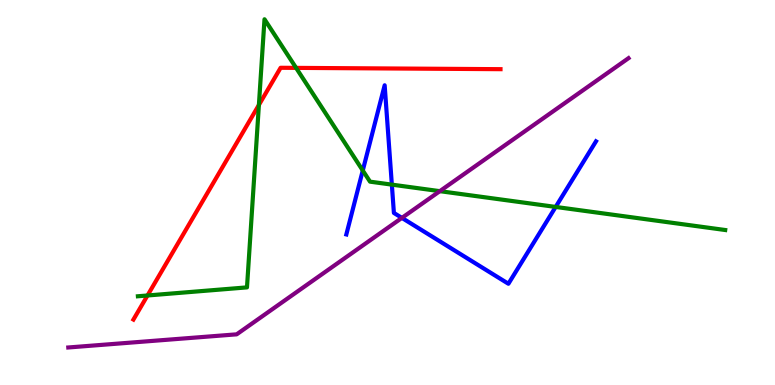[{'lines': ['blue', 'red'], 'intersections': []}, {'lines': ['green', 'red'], 'intersections': [{'x': 1.9, 'y': 2.33}, {'x': 3.34, 'y': 7.27}, {'x': 3.82, 'y': 8.24}]}, {'lines': ['purple', 'red'], 'intersections': []}, {'lines': ['blue', 'green'], 'intersections': [{'x': 4.68, 'y': 5.57}, {'x': 5.06, 'y': 5.2}, {'x': 7.17, 'y': 4.63}]}, {'lines': ['blue', 'purple'], 'intersections': [{'x': 5.19, 'y': 4.34}]}, {'lines': ['green', 'purple'], 'intersections': [{'x': 5.68, 'y': 5.03}]}]